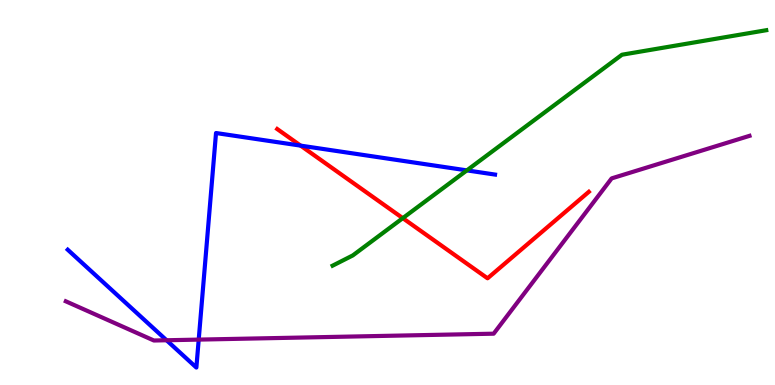[{'lines': ['blue', 'red'], 'intersections': [{'x': 3.88, 'y': 6.22}]}, {'lines': ['green', 'red'], 'intersections': [{'x': 5.2, 'y': 4.33}]}, {'lines': ['purple', 'red'], 'intersections': []}, {'lines': ['blue', 'green'], 'intersections': [{'x': 6.02, 'y': 5.57}]}, {'lines': ['blue', 'purple'], 'intersections': [{'x': 2.15, 'y': 1.16}, {'x': 2.56, 'y': 1.18}]}, {'lines': ['green', 'purple'], 'intersections': []}]